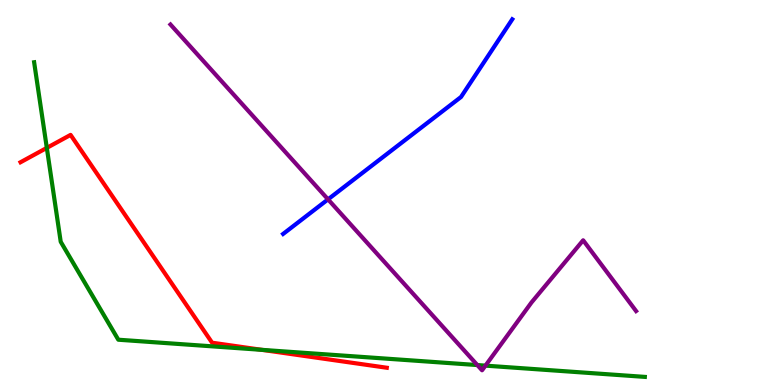[{'lines': ['blue', 'red'], 'intersections': []}, {'lines': ['green', 'red'], 'intersections': [{'x': 0.604, 'y': 6.16}, {'x': 3.38, 'y': 0.913}]}, {'lines': ['purple', 'red'], 'intersections': []}, {'lines': ['blue', 'green'], 'intersections': []}, {'lines': ['blue', 'purple'], 'intersections': [{'x': 4.23, 'y': 4.82}]}, {'lines': ['green', 'purple'], 'intersections': [{'x': 6.16, 'y': 0.518}, {'x': 6.26, 'y': 0.503}]}]